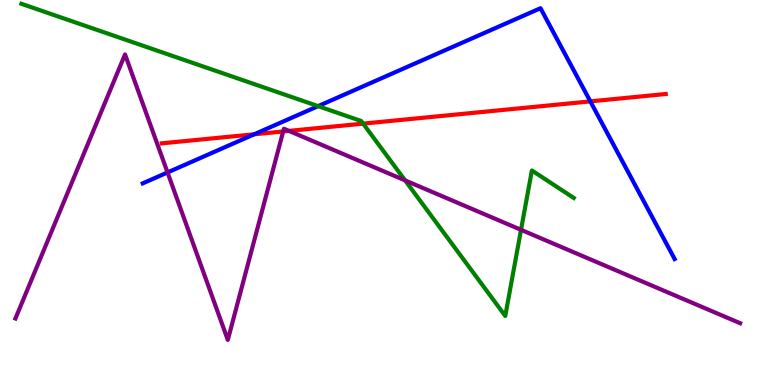[{'lines': ['blue', 'red'], 'intersections': [{'x': 3.28, 'y': 6.51}, {'x': 7.62, 'y': 7.37}]}, {'lines': ['green', 'red'], 'intersections': [{'x': 4.69, 'y': 6.79}]}, {'lines': ['purple', 'red'], 'intersections': [{'x': 3.65, 'y': 6.59}, {'x': 3.73, 'y': 6.6}]}, {'lines': ['blue', 'green'], 'intersections': [{'x': 4.1, 'y': 7.24}]}, {'lines': ['blue', 'purple'], 'intersections': [{'x': 2.16, 'y': 5.52}]}, {'lines': ['green', 'purple'], 'intersections': [{'x': 5.23, 'y': 5.31}, {'x': 6.72, 'y': 4.03}]}]